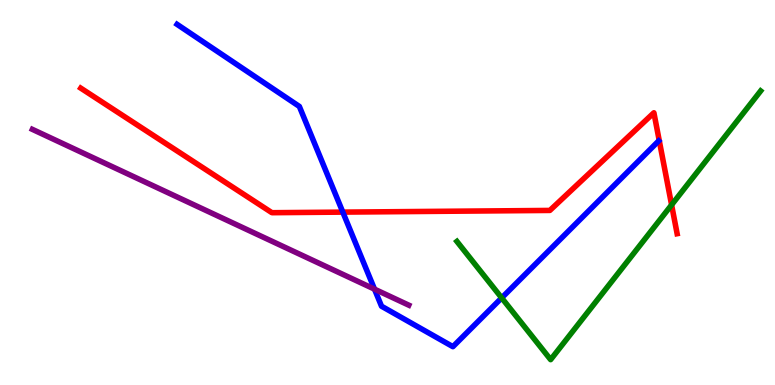[{'lines': ['blue', 'red'], 'intersections': [{'x': 4.42, 'y': 4.49}]}, {'lines': ['green', 'red'], 'intersections': [{'x': 8.67, 'y': 4.68}]}, {'lines': ['purple', 'red'], 'intersections': []}, {'lines': ['blue', 'green'], 'intersections': [{'x': 6.47, 'y': 2.26}]}, {'lines': ['blue', 'purple'], 'intersections': [{'x': 4.83, 'y': 2.49}]}, {'lines': ['green', 'purple'], 'intersections': []}]